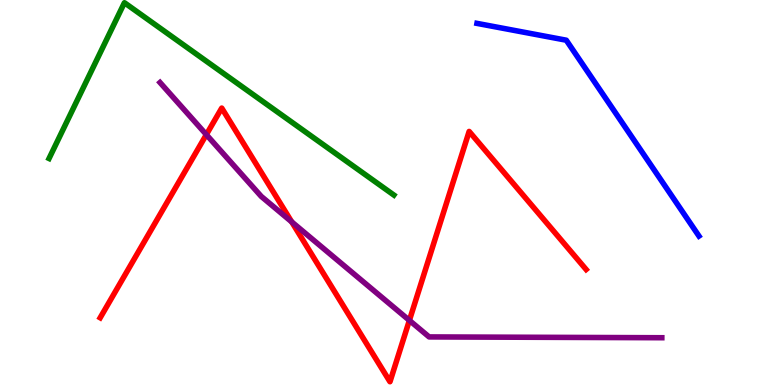[{'lines': ['blue', 'red'], 'intersections': []}, {'lines': ['green', 'red'], 'intersections': []}, {'lines': ['purple', 'red'], 'intersections': [{'x': 2.66, 'y': 6.5}, {'x': 3.76, 'y': 4.24}, {'x': 5.28, 'y': 1.68}]}, {'lines': ['blue', 'green'], 'intersections': []}, {'lines': ['blue', 'purple'], 'intersections': []}, {'lines': ['green', 'purple'], 'intersections': []}]